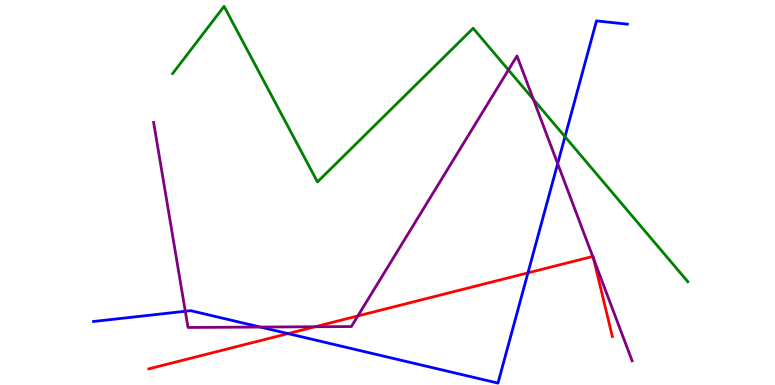[{'lines': ['blue', 'red'], 'intersections': [{'x': 3.72, 'y': 1.33}, {'x': 6.81, 'y': 2.91}]}, {'lines': ['green', 'red'], 'intersections': []}, {'lines': ['purple', 'red'], 'intersections': [{'x': 4.07, 'y': 1.51}, {'x': 4.62, 'y': 1.79}, {'x': 7.65, 'y': 3.34}, {'x': 7.66, 'y': 3.27}]}, {'lines': ['blue', 'green'], 'intersections': [{'x': 7.29, 'y': 6.45}]}, {'lines': ['blue', 'purple'], 'intersections': [{'x': 2.39, 'y': 1.92}, {'x': 3.36, 'y': 1.51}, {'x': 7.2, 'y': 5.75}]}, {'lines': ['green', 'purple'], 'intersections': [{'x': 6.56, 'y': 8.18}, {'x': 6.88, 'y': 7.42}]}]